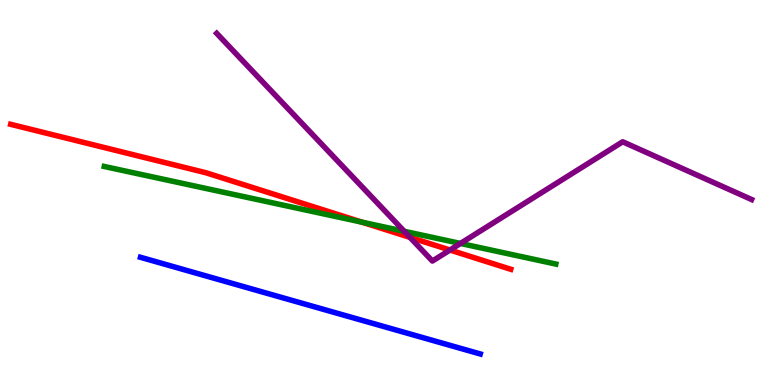[{'lines': ['blue', 'red'], 'intersections': []}, {'lines': ['green', 'red'], 'intersections': [{'x': 4.67, 'y': 4.23}]}, {'lines': ['purple', 'red'], 'intersections': [{'x': 5.29, 'y': 3.84}, {'x': 5.81, 'y': 3.51}]}, {'lines': ['blue', 'green'], 'intersections': []}, {'lines': ['blue', 'purple'], 'intersections': []}, {'lines': ['green', 'purple'], 'intersections': [{'x': 5.22, 'y': 3.99}, {'x': 5.94, 'y': 3.68}]}]